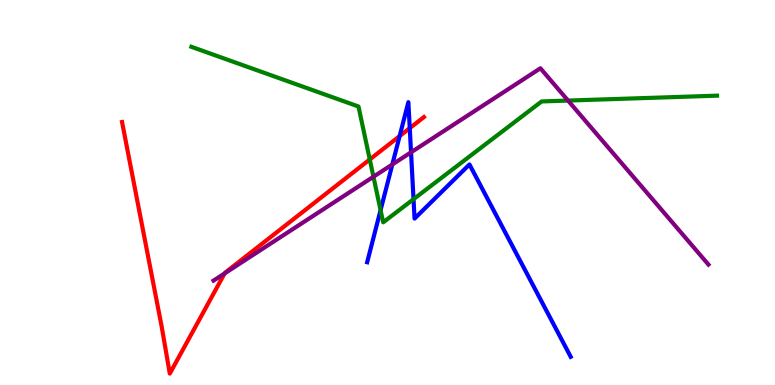[{'lines': ['blue', 'red'], 'intersections': [{'x': 5.16, 'y': 6.47}, {'x': 5.29, 'y': 6.67}]}, {'lines': ['green', 'red'], 'intersections': [{'x': 4.77, 'y': 5.86}]}, {'lines': ['purple', 'red'], 'intersections': [{'x': 2.9, 'y': 2.9}]}, {'lines': ['blue', 'green'], 'intersections': [{'x': 4.91, 'y': 4.54}, {'x': 5.34, 'y': 4.83}]}, {'lines': ['blue', 'purple'], 'intersections': [{'x': 5.06, 'y': 5.73}, {'x': 5.3, 'y': 6.04}]}, {'lines': ['green', 'purple'], 'intersections': [{'x': 4.82, 'y': 5.41}, {'x': 7.33, 'y': 7.39}]}]